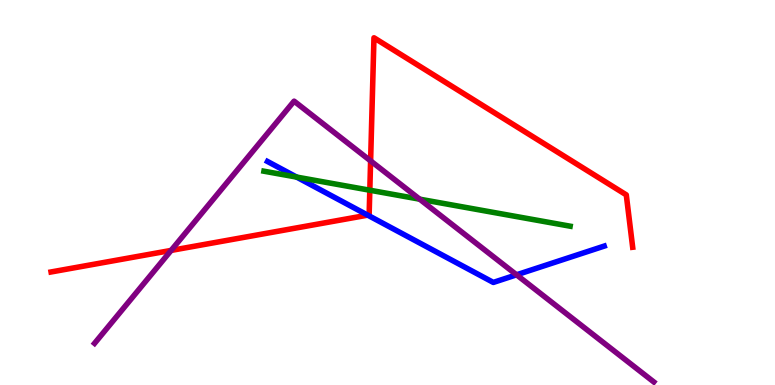[{'lines': ['blue', 'red'], 'intersections': [{'x': 4.74, 'y': 4.41}]}, {'lines': ['green', 'red'], 'intersections': [{'x': 4.77, 'y': 5.06}]}, {'lines': ['purple', 'red'], 'intersections': [{'x': 2.21, 'y': 3.5}, {'x': 4.78, 'y': 5.82}]}, {'lines': ['blue', 'green'], 'intersections': [{'x': 3.83, 'y': 5.4}]}, {'lines': ['blue', 'purple'], 'intersections': [{'x': 6.67, 'y': 2.86}]}, {'lines': ['green', 'purple'], 'intersections': [{'x': 5.41, 'y': 4.83}]}]